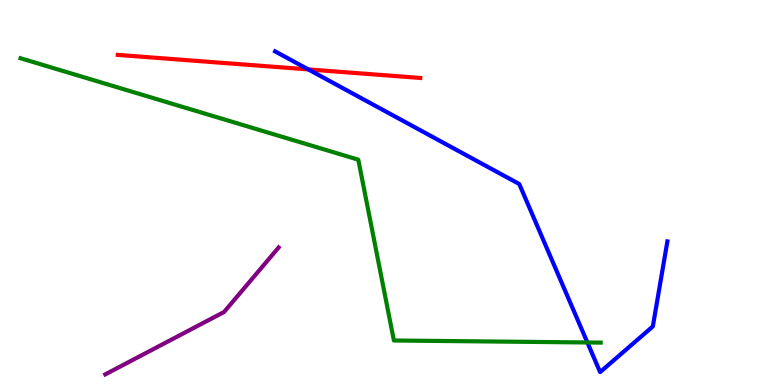[{'lines': ['blue', 'red'], 'intersections': [{'x': 3.98, 'y': 8.2}]}, {'lines': ['green', 'red'], 'intersections': []}, {'lines': ['purple', 'red'], 'intersections': []}, {'lines': ['blue', 'green'], 'intersections': [{'x': 7.58, 'y': 1.1}]}, {'lines': ['blue', 'purple'], 'intersections': []}, {'lines': ['green', 'purple'], 'intersections': []}]